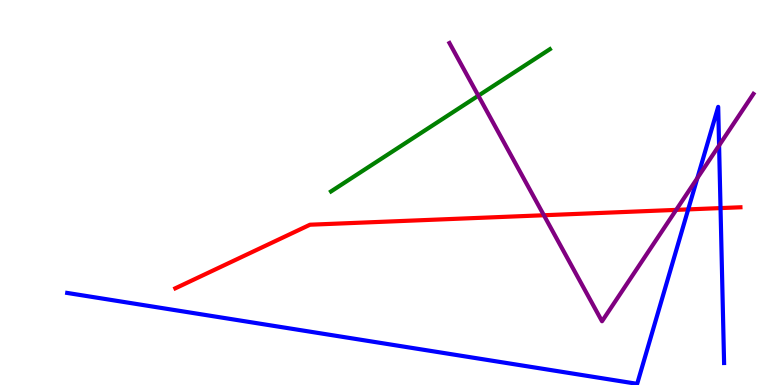[{'lines': ['blue', 'red'], 'intersections': [{'x': 8.88, 'y': 4.56}, {'x': 9.3, 'y': 4.6}]}, {'lines': ['green', 'red'], 'intersections': []}, {'lines': ['purple', 'red'], 'intersections': [{'x': 7.02, 'y': 4.41}, {'x': 8.72, 'y': 4.55}]}, {'lines': ['blue', 'green'], 'intersections': []}, {'lines': ['blue', 'purple'], 'intersections': [{'x': 9.0, 'y': 5.37}, {'x': 9.28, 'y': 6.22}]}, {'lines': ['green', 'purple'], 'intersections': [{'x': 6.17, 'y': 7.51}]}]